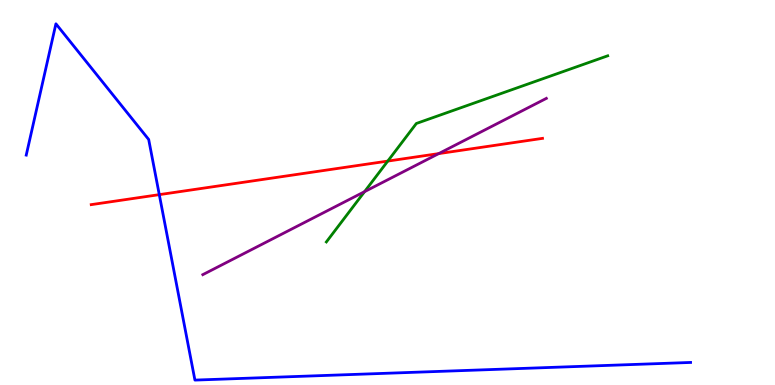[{'lines': ['blue', 'red'], 'intersections': [{'x': 2.06, 'y': 4.94}]}, {'lines': ['green', 'red'], 'intersections': [{'x': 5.0, 'y': 5.82}]}, {'lines': ['purple', 'red'], 'intersections': [{'x': 5.66, 'y': 6.01}]}, {'lines': ['blue', 'green'], 'intersections': []}, {'lines': ['blue', 'purple'], 'intersections': []}, {'lines': ['green', 'purple'], 'intersections': [{'x': 4.7, 'y': 5.02}]}]